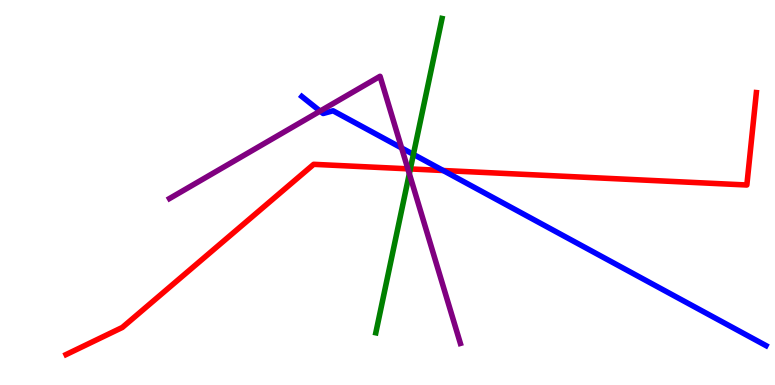[{'lines': ['blue', 'red'], 'intersections': [{'x': 5.72, 'y': 5.57}]}, {'lines': ['green', 'red'], 'intersections': [{'x': 5.29, 'y': 5.61}]}, {'lines': ['purple', 'red'], 'intersections': [{'x': 5.26, 'y': 5.61}]}, {'lines': ['blue', 'green'], 'intersections': [{'x': 5.33, 'y': 5.99}]}, {'lines': ['blue', 'purple'], 'intersections': [{'x': 4.13, 'y': 7.11}, {'x': 5.18, 'y': 6.16}]}, {'lines': ['green', 'purple'], 'intersections': [{'x': 5.28, 'y': 5.49}]}]